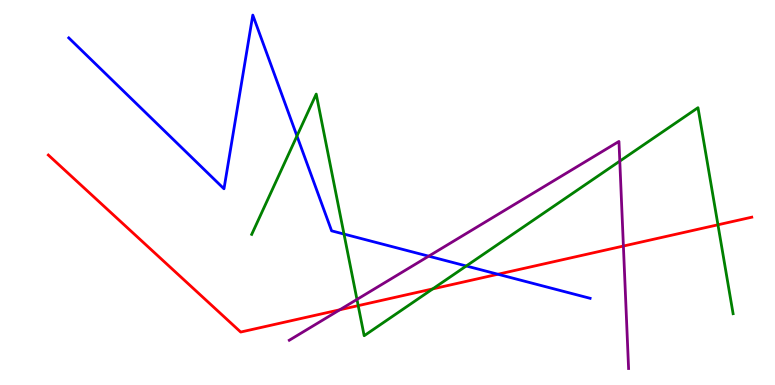[{'lines': ['blue', 'red'], 'intersections': [{'x': 6.42, 'y': 2.88}]}, {'lines': ['green', 'red'], 'intersections': [{'x': 4.62, 'y': 2.06}, {'x': 5.58, 'y': 2.5}, {'x': 9.26, 'y': 4.16}]}, {'lines': ['purple', 'red'], 'intersections': [{'x': 4.38, 'y': 1.95}, {'x': 8.04, 'y': 3.61}]}, {'lines': ['blue', 'green'], 'intersections': [{'x': 3.83, 'y': 6.47}, {'x': 4.44, 'y': 3.92}, {'x': 6.02, 'y': 3.09}]}, {'lines': ['blue', 'purple'], 'intersections': [{'x': 5.53, 'y': 3.35}]}, {'lines': ['green', 'purple'], 'intersections': [{'x': 4.61, 'y': 2.22}, {'x': 8.0, 'y': 5.82}]}]